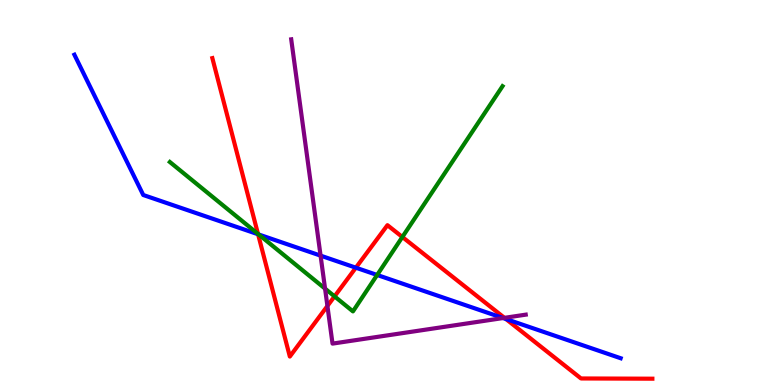[{'lines': ['blue', 'red'], 'intersections': [{'x': 3.33, 'y': 3.92}, {'x': 4.59, 'y': 3.05}, {'x': 6.53, 'y': 1.71}]}, {'lines': ['green', 'red'], 'intersections': [{'x': 3.33, 'y': 3.92}, {'x': 4.32, 'y': 2.3}, {'x': 5.19, 'y': 3.84}]}, {'lines': ['purple', 'red'], 'intersections': [{'x': 4.22, 'y': 2.05}, {'x': 6.51, 'y': 1.74}]}, {'lines': ['blue', 'green'], 'intersections': [{'x': 3.34, 'y': 3.91}, {'x': 4.87, 'y': 2.86}]}, {'lines': ['blue', 'purple'], 'intersections': [{'x': 4.14, 'y': 3.36}, {'x': 6.49, 'y': 1.74}]}, {'lines': ['green', 'purple'], 'intersections': [{'x': 4.19, 'y': 2.5}]}]